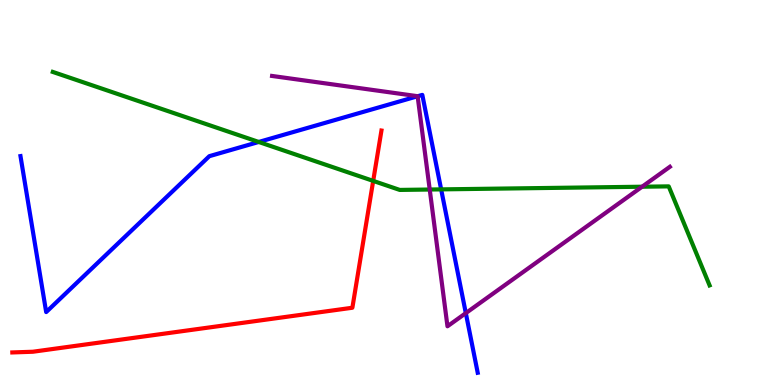[{'lines': ['blue', 'red'], 'intersections': []}, {'lines': ['green', 'red'], 'intersections': [{'x': 4.82, 'y': 5.3}]}, {'lines': ['purple', 'red'], 'intersections': []}, {'lines': ['blue', 'green'], 'intersections': [{'x': 3.34, 'y': 6.31}, {'x': 5.69, 'y': 5.08}]}, {'lines': ['blue', 'purple'], 'intersections': [{'x': 5.39, 'y': 7.5}, {'x': 6.01, 'y': 1.87}]}, {'lines': ['green', 'purple'], 'intersections': [{'x': 5.54, 'y': 5.08}, {'x': 8.29, 'y': 5.15}]}]